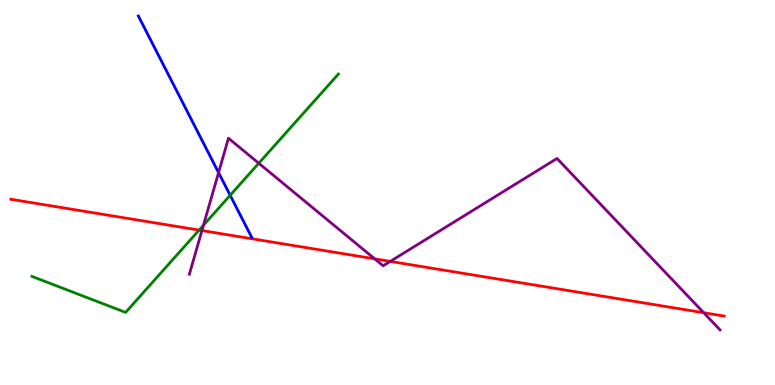[{'lines': ['blue', 'red'], 'intersections': []}, {'lines': ['green', 'red'], 'intersections': [{'x': 2.57, 'y': 4.02}]}, {'lines': ['purple', 'red'], 'intersections': [{'x': 2.61, 'y': 4.01}, {'x': 4.83, 'y': 3.28}, {'x': 5.04, 'y': 3.21}, {'x': 9.08, 'y': 1.88}]}, {'lines': ['blue', 'green'], 'intersections': [{'x': 2.97, 'y': 4.93}]}, {'lines': ['blue', 'purple'], 'intersections': [{'x': 2.82, 'y': 5.52}]}, {'lines': ['green', 'purple'], 'intersections': [{'x': 2.63, 'y': 4.15}, {'x': 3.34, 'y': 5.76}]}]